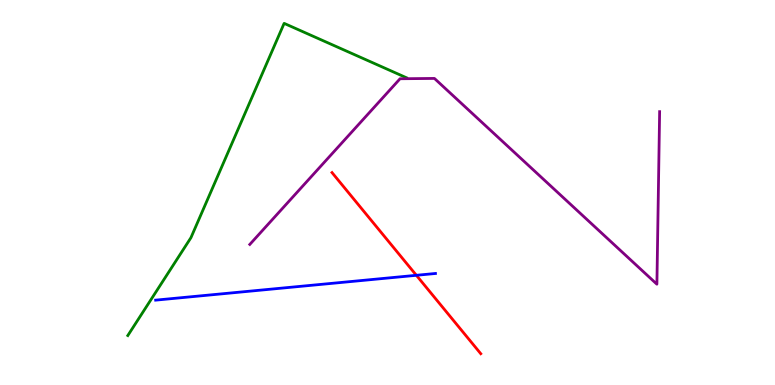[{'lines': ['blue', 'red'], 'intersections': [{'x': 5.37, 'y': 2.85}]}, {'lines': ['green', 'red'], 'intersections': []}, {'lines': ['purple', 'red'], 'intersections': []}, {'lines': ['blue', 'green'], 'intersections': []}, {'lines': ['blue', 'purple'], 'intersections': []}, {'lines': ['green', 'purple'], 'intersections': []}]